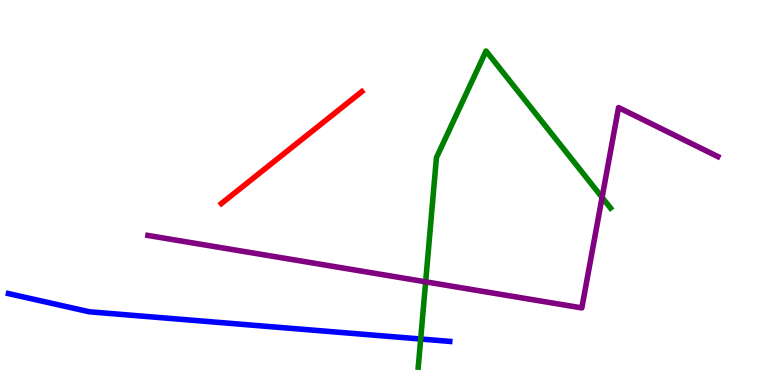[{'lines': ['blue', 'red'], 'intersections': []}, {'lines': ['green', 'red'], 'intersections': []}, {'lines': ['purple', 'red'], 'intersections': []}, {'lines': ['blue', 'green'], 'intersections': [{'x': 5.43, 'y': 1.19}]}, {'lines': ['blue', 'purple'], 'intersections': []}, {'lines': ['green', 'purple'], 'intersections': [{'x': 5.49, 'y': 2.68}, {'x': 7.77, 'y': 4.87}]}]